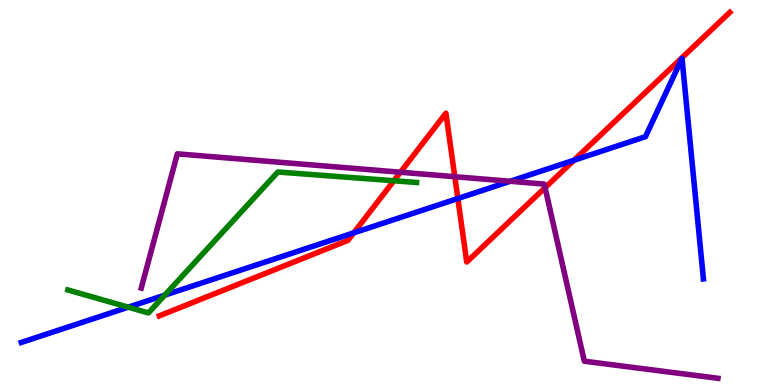[{'lines': ['blue', 'red'], 'intersections': [{'x': 4.56, 'y': 3.95}, {'x': 5.91, 'y': 4.84}, {'x': 7.41, 'y': 5.84}]}, {'lines': ['green', 'red'], 'intersections': [{'x': 5.08, 'y': 5.3}]}, {'lines': ['purple', 'red'], 'intersections': [{'x': 5.17, 'y': 5.53}, {'x': 5.87, 'y': 5.41}, {'x': 7.03, 'y': 5.13}]}, {'lines': ['blue', 'green'], 'intersections': [{'x': 1.65, 'y': 2.02}, {'x': 2.13, 'y': 2.33}]}, {'lines': ['blue', 'purple'], 'intersections': [{'x': 6.58, 'y': 5.29}]}, {'lines': ['green', 'purple'], 'intersections': []}]